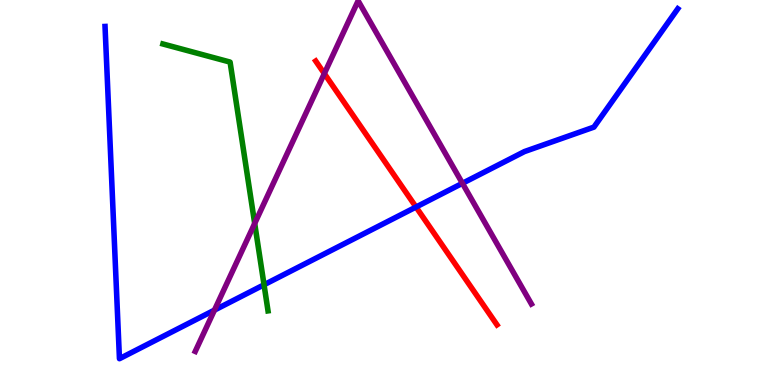[{'lines': ['blue', 'red'], 'intersections': [{'x': 5.37, 'y': 4.62}]}, {'lines': ['green', 'red'], 'intersections': []}, {'lines': ['purple', 'red'], 'intersections': [{'x': 4.18, 'y': 8.09}]}, {'lines': ['blue', 'green'], 'intersections': [{'x': 3.41, 'y': 2.6}]}, {'lines': ['blue', 'purple'], 'intersections': [{'x': 2.77, 'y': 1.94}, {'x': 5.97, 'y': 5.24}]}, {'lines': ['green', 'purple'], 'intersections': [{'x': 3.29, 'y': 4.2}]}]